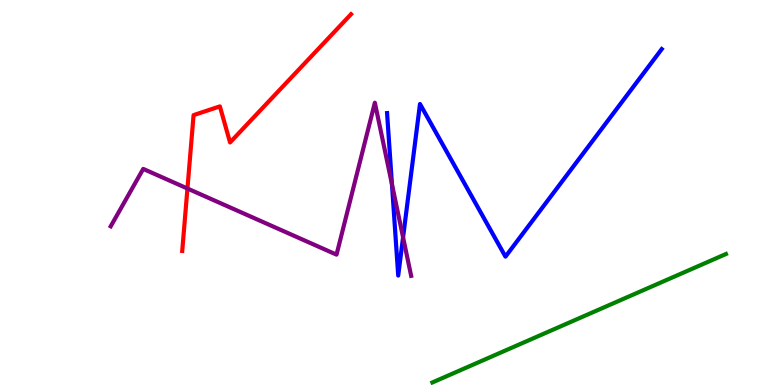[{'lines': ['blue', 'red'], 'intersections': []}, {'lines': ['green', 'red'], 'intersections': []}, {'lines': ['purple', 'red'], 'intersections': [{'x': 2.42, 'y': 5.1}]}, {'lines': ['blue', 'green'], 'intersections': []}, {'lines': ['blue', 'purple'], 'intersections': [{'x': 5.06, 'y': 5.21}, {'x': 5.2, 'y': 3.84}]}, {'lines': ['green', 'purple'], 'intersections': []}]